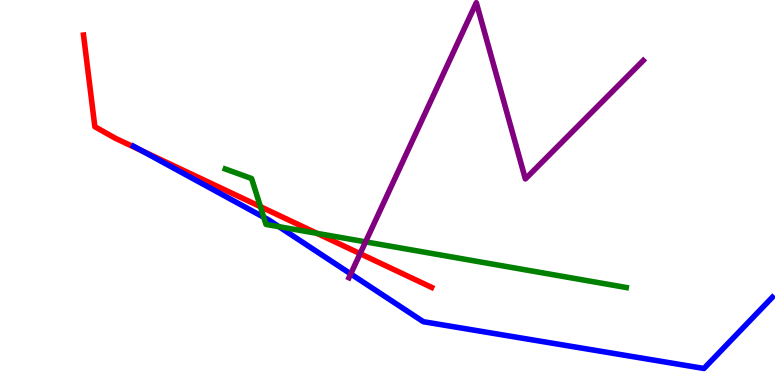[{'lines': ['blue', 'red'], 'intersections': [{'x': 1.83, 'y': 6.08}]}, {'lines': ['green', 'red'], 'intersections': [{'x': 3.36, 'y': 4.63}, {'x': 4.09, 'y': 3.94}]}, {'lines': ['purple', 'red'], 'intersections': [{'x': 4.65, 'y': 3.41}]}, {'lines': ['blue', 'green'], 'intersections': [{'x': 3.4, 'y': 4.36}, {'x': 3.6, 'y': 4.11}]}, {'lines': ['blue', 'purple'], 'intersections': [{'x': 4.53, 'y': 2.89}]}, {'lines': ['green', 'purple'], 'intersections': [{'x': 4.72, 'y': 3.72}]}]